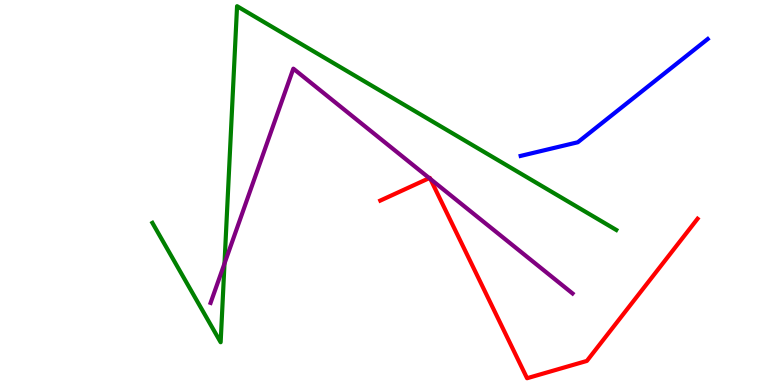[{'lines': ['blue', 'red'], 'intersections': []}, {'lines': ['green', 'red'], 'intersections': []}, {'lines': ['purple', 'red'], 'intersections': [{'x': 5.54, 'y': 5.37}, {'x': 5.55, 'y': 5.35}]}, {'lines': ['blue', 'green'], 'intersections': []}, {'lines': ['blue', 'purple'], 'intersections': []}, {'lines': ['green', 'purple'], 'intersections': [{'x': 2.9, 'y': 3.16}]}]